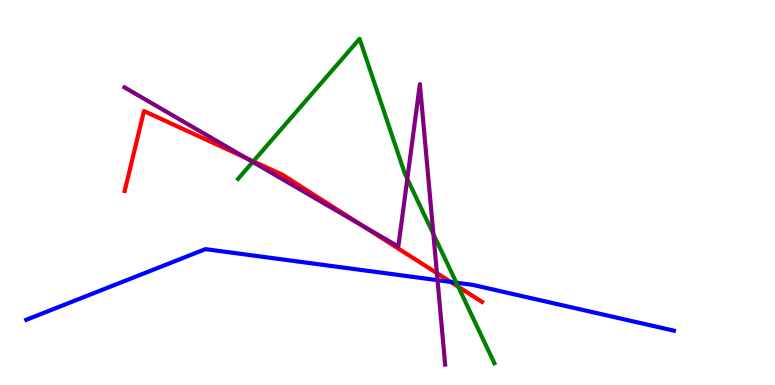[{'lines': ['blue', 'red'], 'intersections': [{'x': 5.82, 'y': 2.68}]}, {'lines': ['green', 'red'], 'intersections': [{'x': 3.27, 'y': 5.81}, {'x': 5.91, 'y': 2.55}]}, {'lines': ['purple', 'red'], 'intersections': [{'x': 3.17, 'y': 5.9}, {'x': 4.67, 'y': 4.14}, {'x': 5.64, 'y': 2.91}]}, {'lines': ['blue', 'green'], 'intersections': [{'x': 5.89, 'y': 2.66}]}, {'lines': ['blue', 'purple'], 'intersections': [{'x': 5.65, 'y': 2.72}]}, {'lines': ['green', 'purple'], 'intersections': [{'x': 3.26, 'y': 5.79}, {'x': 5.26, 'y': 5.35}, {'x': 5.59, 'y': 3.92}]}]